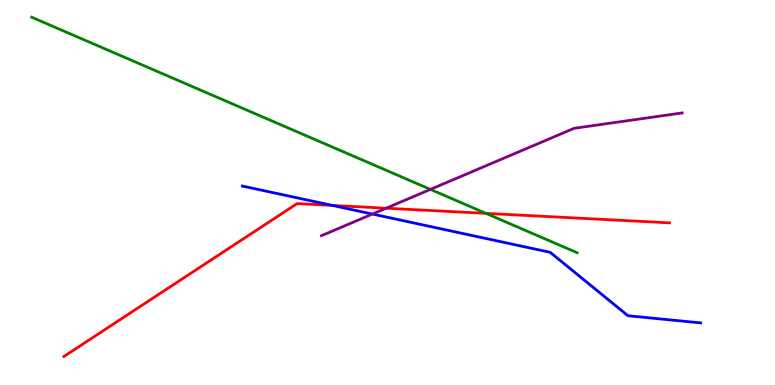[{'lines': ['blue', 'red'], 'intersections': [{'x': 4.29, 'y': 4.66}]}, {'lines': ['green', 'red'], 'intersections': [{'x': 6.27, 'y': 4.46}]}, {'lines': ['purple', 'red'], 'intersections': [{'x': 4.98, 'y': 4.59}]}, {'lines': ['blue', 'green'], 'intersections': []}, {'lines': ['blue', 'purple'], 'intersections': [{'x': 4.81, 'y': 4.44}]}, {'lines': ['green', 'purple'], 'intersections': [{'x': 5.55, 'y': 5.08}]}]